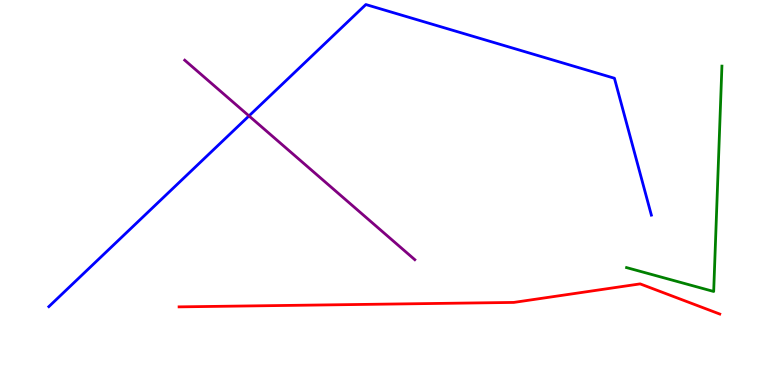[{'lines': ['blue', 'red'], 'intersections': []}, {'lines': ['green', 'red'], 'intersections': []}, {'lines': ['purple', 'red'], 'intersections': []}, {'lines': ['blue', 'green'], 'intersections': []}, {'lines': ['blue', 'purple'], 'intersections': [{'x': 3.21, 'y': 6.99}]}, {'lines': ['green', 'purple'], 'intersections': []}]